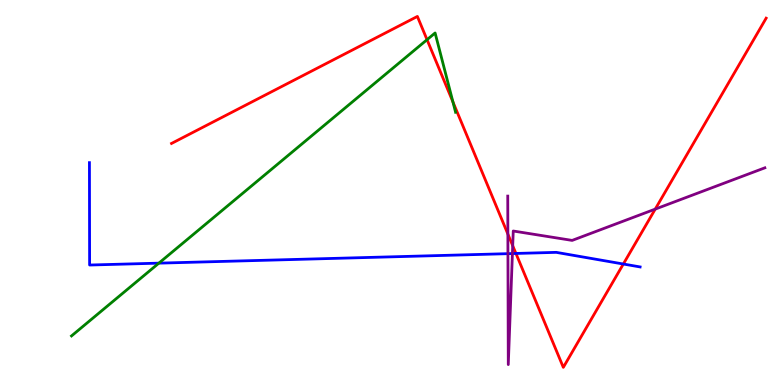[{'lines': ['blue', 'red'], 'intersections': [{'x': 6.66, 'y': 3.42}, {'x': 8.04, 'y': 3.14}]}, {'lines': ['green', 'red'], 'intersections': [{'x': 5.51, 'y': 8.97}, {'x': 5.84, 'y': 7.35}]}, {'lines': ['purple', 'red'], 'intersections': [{'x': 6.55, 'y': 3.92}, {'x': 6.62, 'y': 3.62}, {'x': 8.45, 'y': 4.57}]}, {'lines': ['blue', 'green'], 'intersections': [{'x': 2.05, 'y': 3.16}]}, {'lines': ['blue', 'purple'], 'intersections': [{'x': 6.55, 'y': 3.41}, {'x': 6.61, 'y': 3.41}]}, {'lines': ['green', 'purple'], 'intersections': []}]